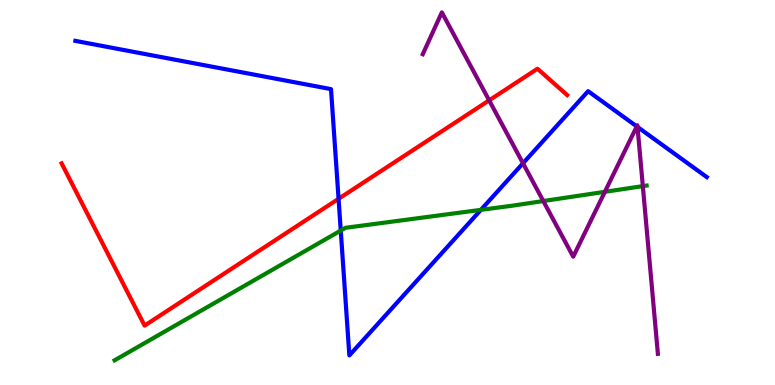[{'lines': ['blue', 'red'], 'intersections': [{'x': 4.37, 'y': 4.84}]}, {'lines': ['green', 'red'], 'intersections': []}, {'lines': ['purple', 'red'], 'intersections': [{'x': 6.31, 'y': 7.39}]}, {'lines': ['blue', 'green'], 'intersections': [{'x': 4.4, 'y': 4.01}, {'x': 6.21, 'y': 4.55}]}, {'lines': ['blue', 'purple'], 'intersections': [{'x': 6.75, 'y': 5.76}, {'x': 8.22, 'y': 6.72}, {'x': 8.23, 'y': 6.7}]}, {'lines': ['green', 'purple'], 'intersections': [{'x': 7.01, 'y': 4.78}, {'x': 7.8, 'y': 5.02}, {'x': 8.29, 'y': 5.17}]}]